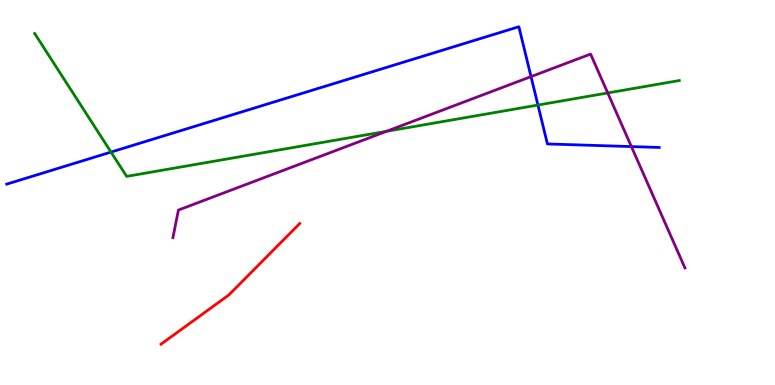[{'lines': ['blue', 'red'], 'intersections': []}, {'lines': ['green', 'red'], 'intersections': []}, {'lines': ['purple', 'red'], 'intersections': []}, {'lines': ['blue', 'green'], 'intersections': [{'x': 1.43, 'y': 6.05}, {'x': 6.94, 'y': 7.27}]}, {'lines': ['blue', 'purple'], 'intersections': [{'x': 6.85, 'y': 8.01}, {'x': 8.15, 'y': 6.19}]}, {'lines': ['green', 'purple'], 'intersections': [{'x': 4.99, 'y': 6.59}, {'x': 7.84, 'y': 7.59}]}]